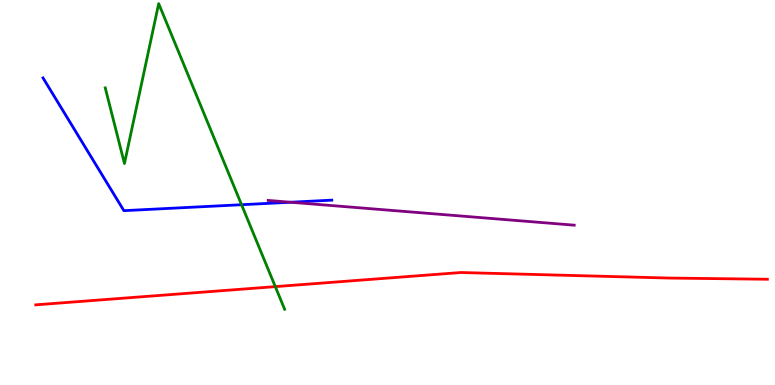[{'lines': ['blue', 'red'], 'intersections': []}, {'lines': ['green', 'red'], 'intersections': [{'x': 3.55, 'y': 2.56}]}, {'lines': ['purple', 'red'], 'intersections': []}, {'lines': ['blue', 'green'], 'intersections': [{'x': 3.12, 'y': 4.68}]}, {'lines': ['blue', 'purple'], 'intersections': [{'x': 3.75, 'y': 4.75}]}, {'lines': ['green', 'purple'], 'intersections': []}]